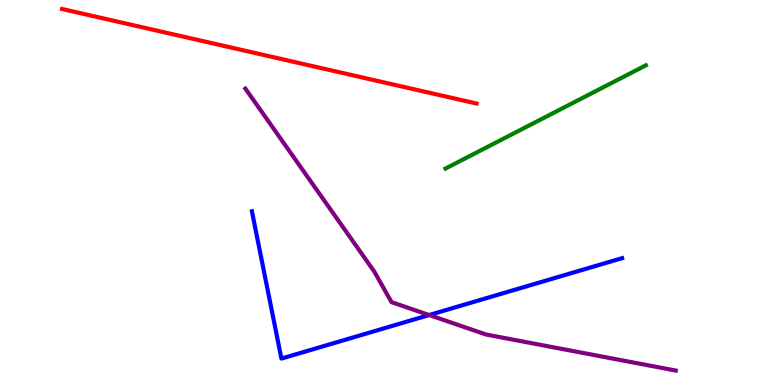[{'lines': ['blue', 'red'], 'intersections': []}, {'lines': ['green', 'red'], 'intersections': []}, {'lines': ['purple', 'red'], 'intersections': []}, {'lines': ['blue', 'green'], 'intersections': []}, {'lines': ['blue', 'purple'], 'intersections': [{'x': 5.54, 'y': 1.82}]}, {'lines': ['green', 'purple'], 'intersections': []}]